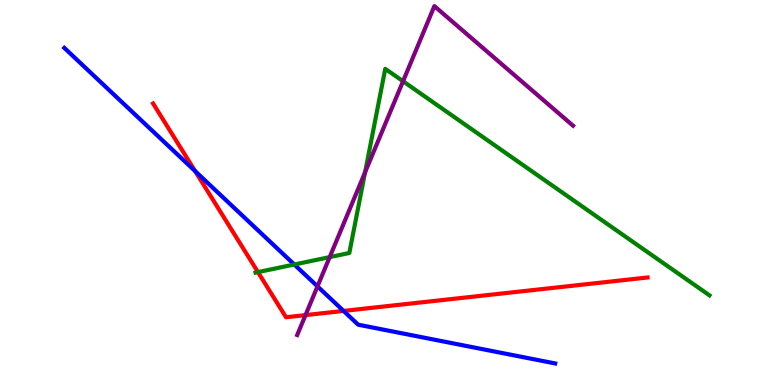[{'lines': ['blue', 'red'], 'intersections': [{'x': 2.52, 'y': 5.56}, {'x': 4.43, 'y': 1.92}]}, {'lines': ['green', 'red'], 'intersections': [{'x': 3.33, 'y': 2.93}]}, {'lines': ['purple', 'red'], 'intersections': [{'x': 3.94, 'y': 1.82}]}, {'lines': ['blue', 'green'], 'intersections': [{'x': 3.8, 'y': 3.13}]}, {'lines': ['blue', 'purple'], 'intersections': [{'x': 4.1, 'y': 2.56}]}, {'lines': ['green', 'purple'], 'intersections': [{'x': 4.25, 'y': 3.32}, {'x': 4.71, 'y': 5.53}, {'x': 5.2, 'y': 7.89}]}]